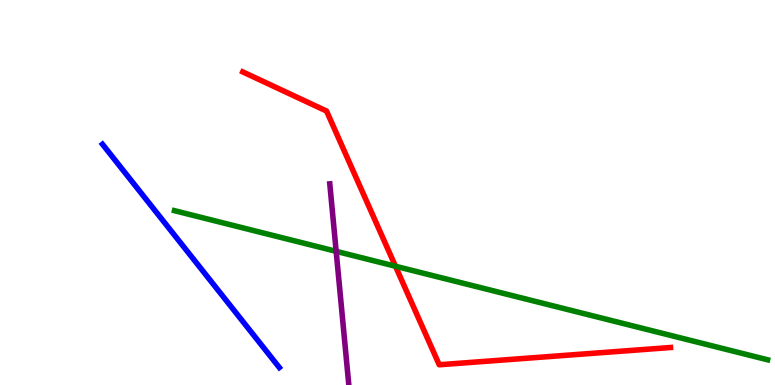[{'lines': ['blue', 'red'], 'intersections': []}, {'lines': ['green', 'red'], 'intersections': [{'x': 5.1, 'y': 3.08}]}, {'lines': ['purple', 'red'], 'intersections': []}, {'lines': ['blue', 'green'], 'intersections': []}, {'lines': ['blue', 'purple'], 'intersections': []}, {'lines': ['green', 'purple'], 'intersections': [{'x': 4.34, 'y': 3.47}]}]